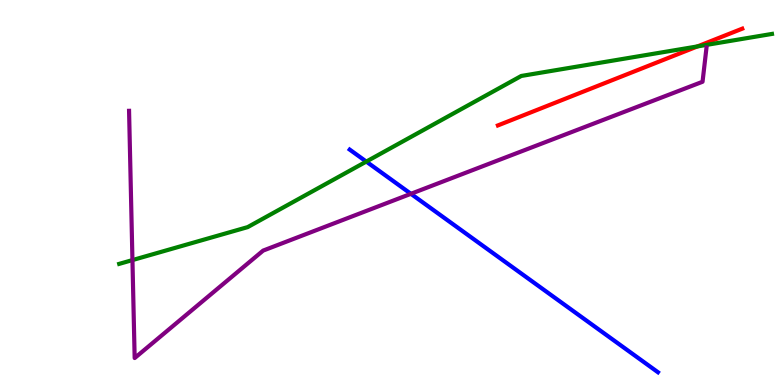[{'lines': ['blue', 'red'], 'intersections': []}, {'lines': ['green', 'red'], 'intersections': [{'x': 9.0, 'y': 8.79}]}, {'lines': ['purple', 'red'], 'intersections': []}, {'lines': ['blue', 'green'], 'intersections': [{'x': 4.73, 'y': 5.8}]}, {'lines': ['blue', 'purple'], 'intersections': [{'x': 5.3, 'y': 4.97}]}, {'lines': ['green', 'purple'], 'intersections': [{'x': 1.71, 'y': 3.24}]}]